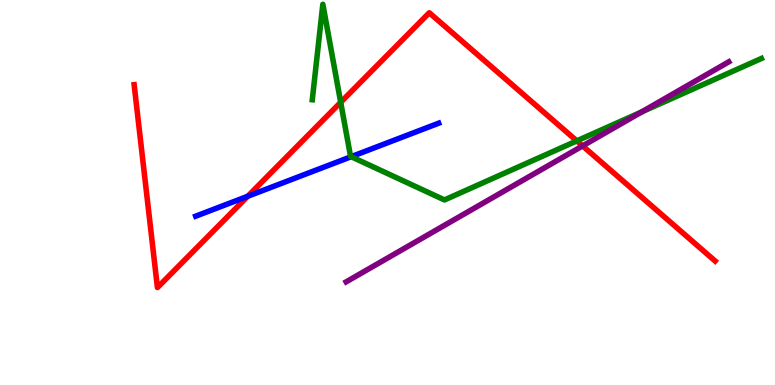[{'lines': ['blue', 'red'], 'intersections': [{'x': 3.2, 'y': 4.9}]}, {'lines': ['green', 'red'], 'intersections': [{'x': 4.4, 'y': 7.34}, {'x': 7.44, 'y': 6.34}]}, {'lines': ['purple', 'red'], 'intersections': [{'x': 7.52, 'y': 6.21}]}, {'lines': ['blue', 'green'], 'intersections': [{'x': 4.53, 'y': 5.93}]}, {'lines': ['blue', 'purple'], 'intersections': []}, {'lines': ['green', 'purple'], 'intersections': [{'x': 8.28, 'y': 7.09}]}]